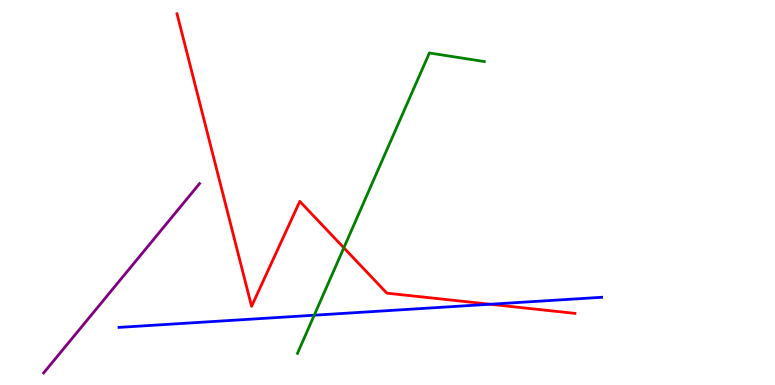[{'lines': ['blue', 'red'], 'intersections': [{'x': 6.32, 'y': 2.1}]}, {'lines': ['green', 'red'], 'intersections': [{'x': 4.44, 'y': 3.56}]}, {'lines': ['purple', 'red'], 'intersections': []}, {'lines': ['blue', 'green'], 'intersections': [{'x': 4.05, 'y': 1.81}]}, {'lines': ['blue', 'purple'], 'intersections': []}, {'lines': ['green', 'purple'], 'intersections': []}]